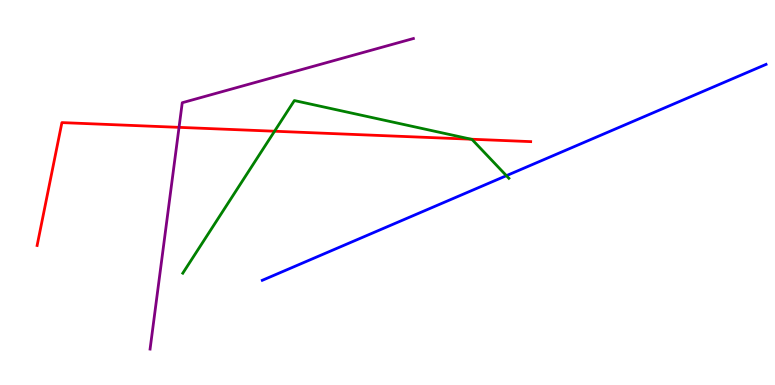[{'lines': ['blue', 'red'], 'intersections': []}, {'lines': ['green', 'red'], 'intersections': [{'x': 3.54, 'y': 6.59}, {'x': 6.08, 'y': 6.38}]}, {'lines': ['purple', 'red'], 'intersections': [{'x': 2.31, 'y': 6.69}]}, {'lines': ['blue', 'green'], 'intersections': [{'x': 6.53, 'y': 5.44}]}, {'lines': ['blue', 'purple'], 'intersections': []}, {'lines': ['green', 'purple'], 'intersections': []}]